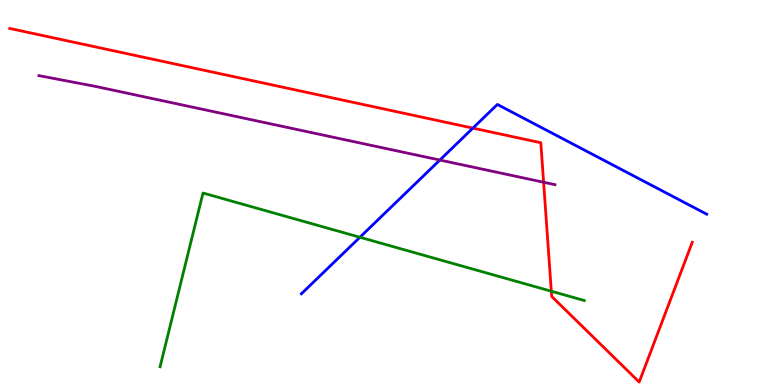[{'lines': ['blue', 'red'], 'intersections': [{'x': 6.1, 'y': 6.67}]}, {'lines': ['green', 'red'], 'intersections': [{'x': 7.11, 'y': 2.44}]}, {'lines': ['purple', 'red'], 'intersections': [{'x': 7.01, 'y': 5.27}]}, {'lines': ['blue', 'green'], 'intersections': [{'x': 4.64, 'y': 3.84}]}, {'lines': ['blue', 'purple'], 'intersections': [{'x': 5.68, 'y': 5.84}]}, {'lines': ['green', 'purple'], 'intersections': []}]